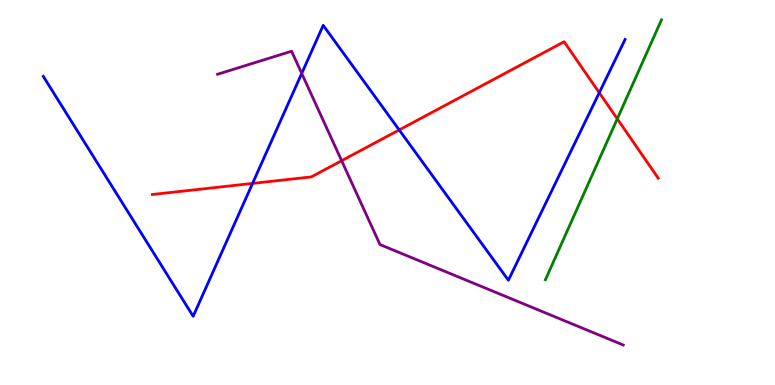[{'lines': ['blue', 'red'], 'intersections': [{'x': 3.26, 'y': 5.24}, {'x': 5.15, 'y': 6.63}, {'x': 7.73, 'y': 7.59}]}, {'lines': ['green', 'red'], 'intersections': [{'x': 7.96, 'y': 6.91}]}, {'lines': ['purple', 'red'], 'intersections': [{'x': 4.41, 'y': 5.83}]}, {'lines': ['blue', 'green'], 'intersections': []}, {'lines': ['blue', 'purple'], 'intersections': [{'x': 3.89, 'y': 8.09}]}, {'lines': ['green', 'purple'], 'intersections': []}]